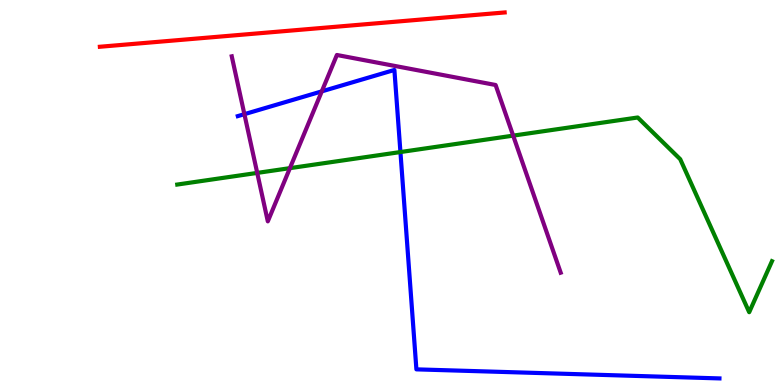[{'lines': ['blue', 'red'], 'intersections': []}, {'lines': ['green', 'red'], 'intersections': []}, {'lines': ['purple', 'red'], 'intersections': []}, {'lines': ['blue', 'green'], 'intersections': [{'x': 5.17, 'y': 6.05}]}, {'lines': ['blue', 'purple'], 'intersections': [{'x': 3.15, 'y': 7.03}, {'x': 4.15, 'y': 7.63}]}, {'lines': ['green', 'purple'], 'intersections': [{'x': 3.32, 'y': 5.51}, {'x': 3.74, 'y': 5.63}, {'x': 6.62, 'y': 6.48}]}]